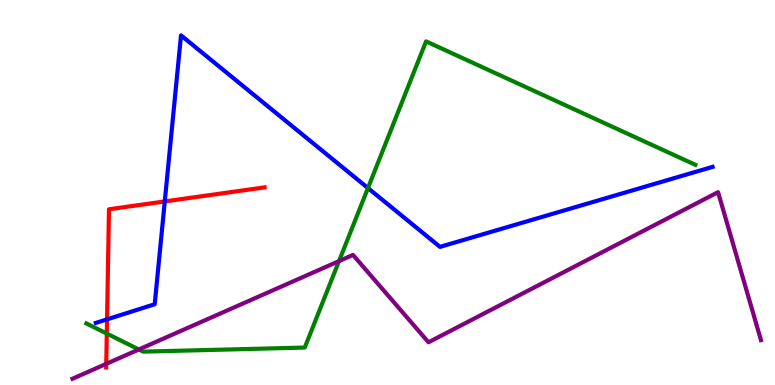[{'lines': ['blue', 'red'], 'intersections': [{'x': 1.38, 'y': 1.7}, {'x': 2.13, 'y': 4.77}]}, {'lines': ['green', 'red'], 'intersections': [{'x': 1.38, 'y': 1.34}]}, {'lines': ['purple', 'red'], 'intersections': [{'x': 1.37, 'y': 0.549}]}, {'lines': ['blue', 'green'], 'intersections': [{'x': 4.75, 'y': 5.12}]}, {'lines': ['blue', 'purple'], 'intersections': []}, {'lines': ['green', 'purple'], 'intersections': [{'x': 1.79, 'y': 0.923}, {'x': 4.37, 'y': 3.22}]}]